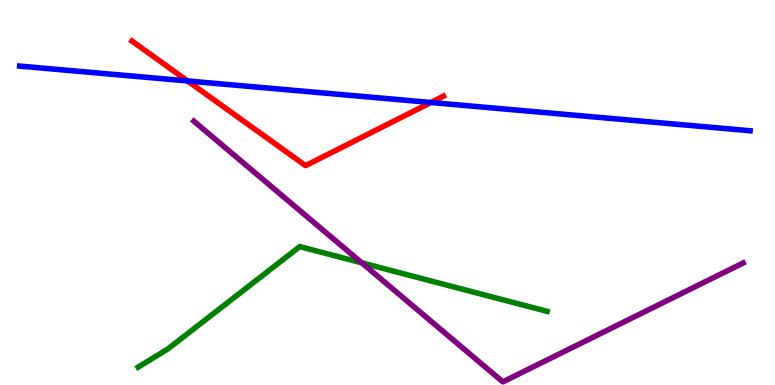[{'lines': ['blue', 'red'], 'intersections': [{'x': 2.42, 'y': 7.9}, {'x': 5.56, 'y': 7.34}]}, {'lines': ['green', 'red'], 'intersections': []}, {'lines': ['purple', 'red'], 'intersections': []}, {'lines': ['blue', 'green'], 'intersections': []}, {'lines': ['blue', 'purple'], 'intersections': []}, {'lines': ['green', 'purple'], 'intersections': [{'x': 4.67, 'y': 3.17}]}]